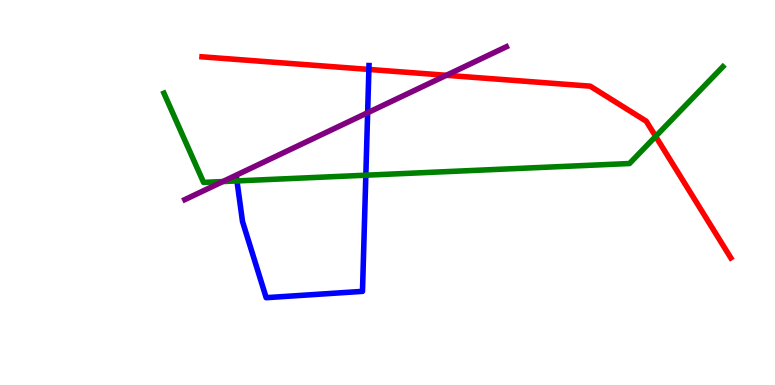[{'lines': ['blue', 'red'], 'intersections': [{'x': 4.76, 'y': 8.2}]}, {'lines': ['green', 'red'], 'intersections': [{'x': 8.46, 'y': 6.46}]}, {'lines': ['purple', 'red'], 'intersections': [{'x': 5.76, 'y': 8.04}]}, {'lines': ['blue', 'green'], 'intersections': [{'x': 3.06, 'y': 5.3}, {'x': 4.72, 'y': 5.45}]}, {'lines': ['blue', 'purple'], 'intersections': [{'x': 4.74, 'y': 7.07}]}, {'lines': ['green', 'purple'], 'intersections': [{'x': 2.88, 'y': 5.28}]}]